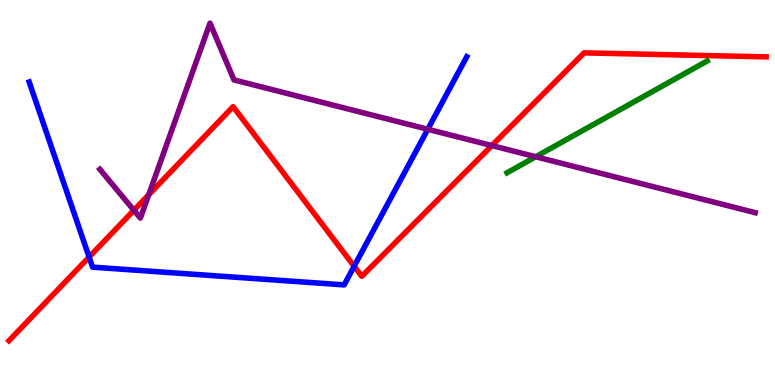[{'lines': ['blue', 'red'], 'intersections': [{'x': 1.15, 'y': 3.32}, {'x': 4.57, 'y': 3.08}]}, {'lines': ['green', 'red'], 'intersections': []}, {'lines': ['purple', 'red'], 'intersections': [{'x': 1.73, 'y': 4.54}, {'x': 1.92, 'y': 4.94}, {'x': 6.35, 'y': 6.22}]}, {'lines': ['blue', 'green'], 'intersections': []}, {'lines': ['blue', 'purple'], 'intersections': [{'x': 5.52, 'y': 6.64}]}, {'lines': ['green', 'purple'], 'intersections': [{'x': 6.91, 'y': 5.93}]}]